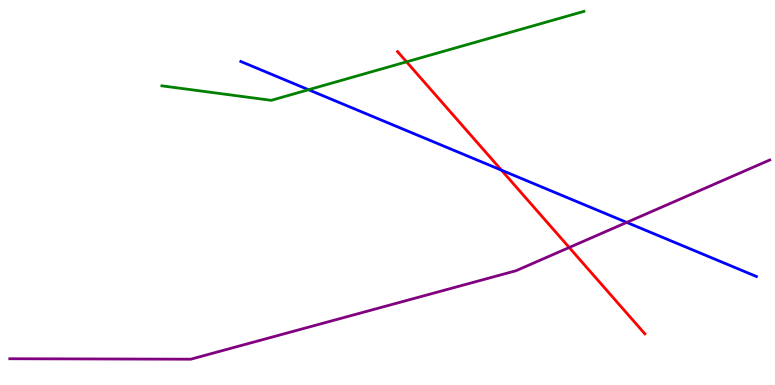[{'lines': ['blue', 'red'], 'intersections': [{'x': 6.47, 'y': 5.58}]}, {'lines': ['green', 'red'], 'intersections': [{'x': 5.25, 'y': 8.39}]}, {'lines': ['purple', 'red'], 'intersections': [{'x': 7.34, 'y': 3.57}]}, {'lines': ['blue', 'green'], 'intersections': [{'x': 3.98, 'y': 7.67}]}, {'lines': ['blue', 'purple'], 'intersections': [{'x': 8.09, 'y': 4.22}]}, {'lines': ['green', 'purple'], 'intersections': []}]